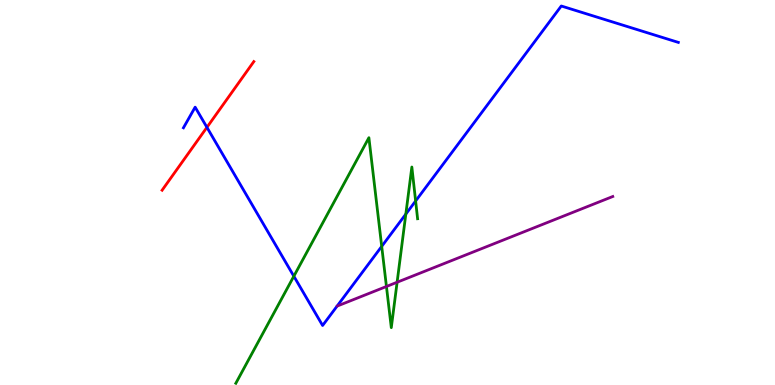[{'lines': ['blue', 'red'], 'intersections': [{'x': 2.67, 'y': 6.69}]}, {'lines': ['green', 'red'], 'intersections': []}, {'lines': ['purple', 'red'], 'intersections': []}, {'lines': ['blue', 'green'], 'intersections': [{'x': 3.79, 'y': 2.83}, {'x': 4.93, 'y': 3.6}, {'x': 5.24, 'y': 4.44}, {'x': 5.36, 'y': 4.78}]}, {'lines': ['blue', 'purple'], 'intersections': []}, {'lines': ['green', 'purple'], 'intersections': [{'x': 4.99, 'y': 2.56}, {'x': 5.12, 'y': 2.67}]}]